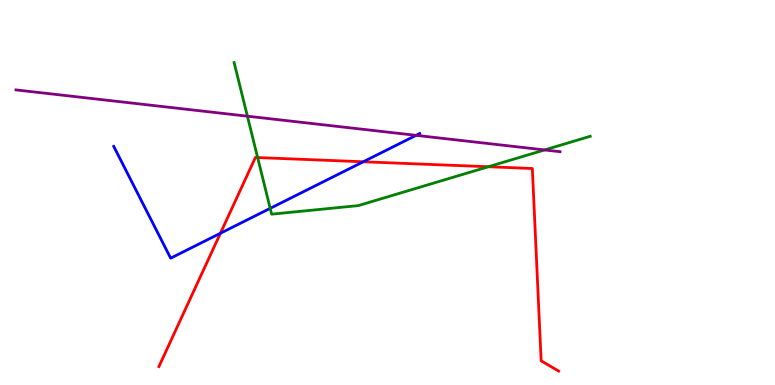[{'lines': ['blue', 'red'], 'intersections': [{'x': 2.84, 'y': 3.94}, {'x': 4.69, 'y': 5.8}]}, {'lines': ['green', 'red'], 'intersections': [{'x': 3.32, 'y': 5.91}, {'x': 6.3, 'y': 5.67}]}, {'lines': ['purple', 'red'], 'intersections': []}, {'lines': ['blue', 'green'], 'intersections': [{'x': 3.49, 'y': 4.59}]}, {'lines': ['blue', 'purple'], 'intersections': [{'x': 5.37, 'y': 6.48}]}, {'lines': ['green', 'purple'], 'intersections': [{'x': 3.19, 'y': 6.98}, {'x': 7.03, 'y': 6.11}]}]